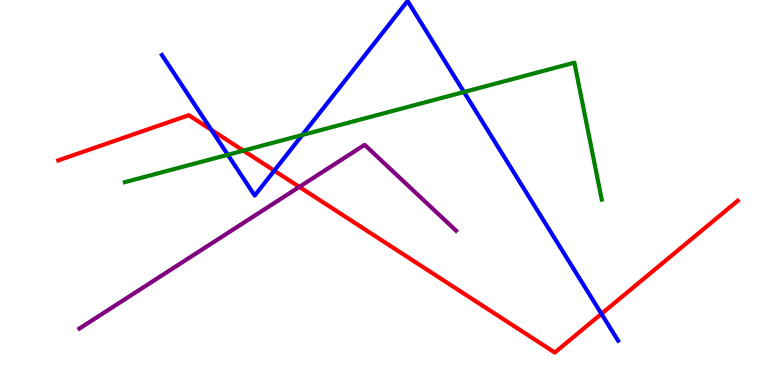[{'lines': ['blue', 'red'], 'intersections': [{'x': 2.73, 'y': 6.63}, {'x': 3.54, 'y': 5.57}, {'x': 7.76, 'y': 1.85}]}, {'lines': ['green', 'red'], 'intersections': [{'x': 3.14, 'y': 6.09}]}, {'lines': ['purple', 'red'], 'intersections': [{'x': 3.86, 'y': 5.15}]}, {'lines': ['blue', 'green'], 'intersections': [{'x': 2.94, 'y': 5.98}, {'x': 3.9, 'y': 6.49}, {'x': 5.99, 'y': 7.61}]}, {'lines': ['blue', 'purple'], 'intersections': []}, {'lines': ['green', 'purple'], 'intersections': []}]